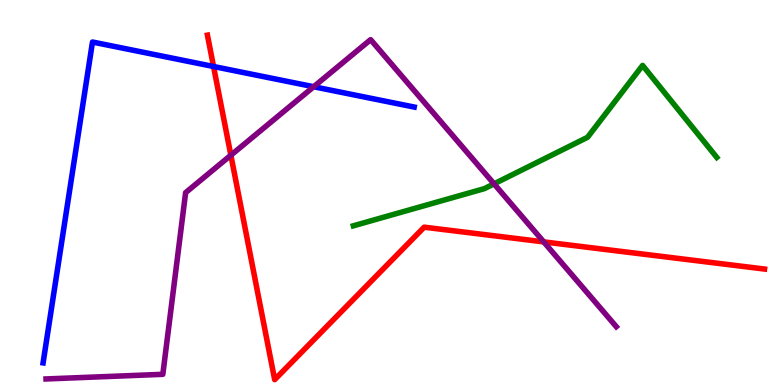[{'lines': ['blue', 'red'], 'intersections': [{'x': 2.76, 'y': 8.27}]}, {'lines': ['green', 'red'], 'intersections': []}, {'lines': ['purple', 'red'], 'intersections': [{'x': 2.98, 'y': 5.97}, {'x': 7.02, 'y': 3.72}]}, {'lines': ['blue', 'green'], 'intersections': []}, {'lines': ['blue', 'purple'], 'intersections': [{'x': 4.05, 'y': 7.75}]}, {'lines': ['green', 'purple'], 'intersections': [{'x': 6.37, 'y': 5.22}]}]